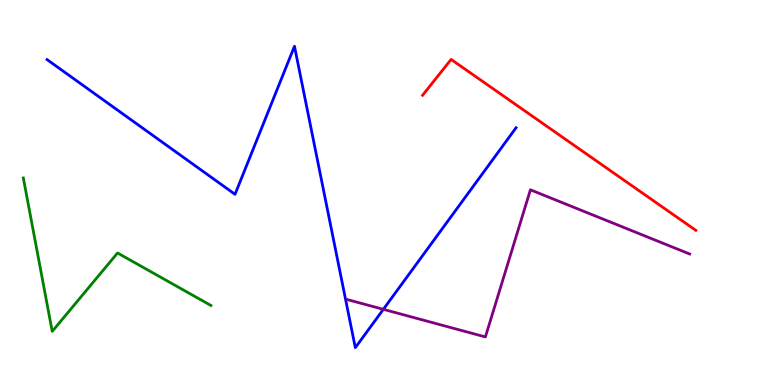[{'lines': ['blue', 'red'], 'intersections': []}, {'lines': ['green', 'red'], 'intersections': []}, {'lines': ['purple', 'red'], 'intersections': []}, {'lines': ['blue', 'green'], 'intersections': []}, {'lines': ['blue', 'purple'], 'intersections': [{'x': 4.95, 'y': 1.97}]}, {'lines': ['green', 'purple'], 'intersections': []}]